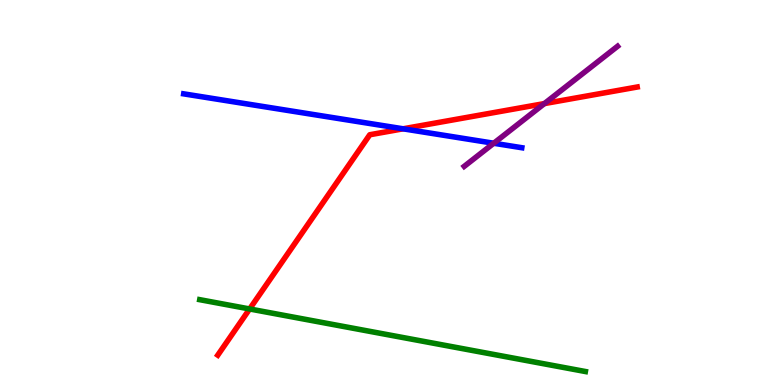[{'lines': ['blue', 'red'], 'intersections': [{'x': 5.2, 'y': 6.65}]}, {'lines': ['green', 'red'], 'intersections': [{'x': 3.22, 'y': 1.97}]}, {'lines': ['purple', 'red'], 'intersections': [{'x': 7.02, 'y': 7.31}]}, {'lines': ['blue', 'green'], 'intersections': []}, {'lines': ['blue', 'purple'], 'intersections': [{'x': 6.37, 'y': 6.28}]}, {'lines': ['green', 'purple'], 'intersections': []}]